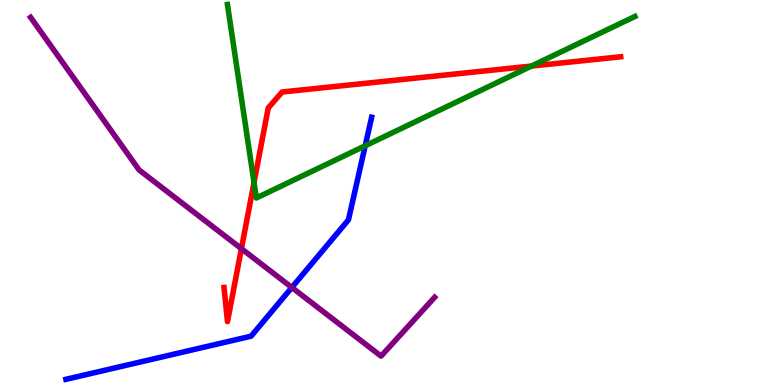[{'lines': ['blue', 'red'], 'intersections': []}, {'lines': ['green', 'red'], 'intersections': [{'x': 3.28, 'y': 5.26}, {'x': 6.86, 'y': 8.28}]}, {'lines': ['purple', 'red'], 'intersections': [{'x': 3.11, 'y': 3.54}]}, {'lines': ['blue', 'green'], 'intersections': [{'x': 4.71, 'y': 6.21}]}, {'lines': ['blue', 'purple'], 'intersections': [{'x': 3.77, 'y': 2.53}]}, {'lines': ['green', 'purple'], 'intersections': []}]